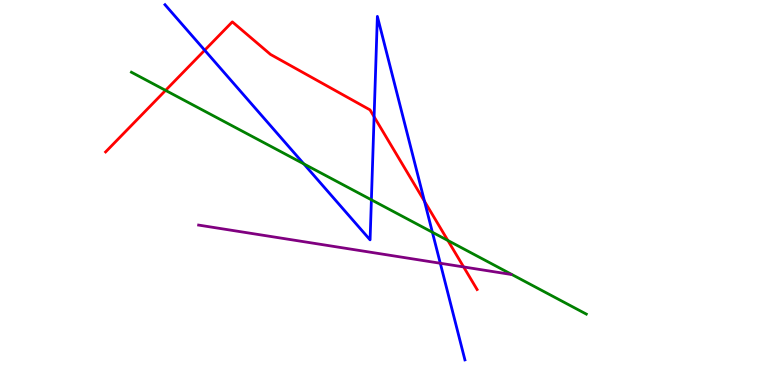[{'lines': ['blue', 'red'], 'intersections': [{'x': 2.64, 'y': 8.7}, {'x': 4.83, 'y': 6.97}, {'x': 5.48, 'y': 4.77}]}, {'lines': ['green', 'red'], 'intersections': [{'x': 2.14, 'y': 7.65}, {'x': 5.78, 'y': 3.75}]}, {'lines': ['purple', 'red'], 'intersections': [{'x': 5.98, 'y': 3.07}]}, {'lines': ['blue', 'green'], 'intersections': [{'x': 3.92, 'y': 5.74}, {'x': 4.79, 'y': 4.81}, {'x': 5.58, 'y': 3.97}]}, {'lines': ['blue', 'purple'], 'intersections': [{'x': 5.68, 'y': 3.16}]}, {'lines': ['green', 'purple'], 'intersections': []}]